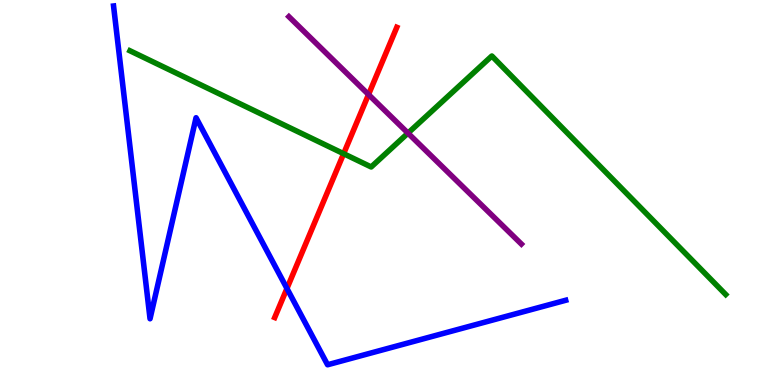[{'lines': ['blue', 'red'], 'intersections': [{'x': 3.7, 'y': 2.51}]}, {'lines': ['green', 'red'], 'intersections': [{'x': 4.43, 'y': 6.01}]}, {'lines': ['purple', 'red'], 'intersections': [{'x': 4.76, 'y': 7.54}]}, {'lines': ['blue', 'green'], 'intersections': []}, {'lines': ['blue', 'purple'], 'intersections': []}, {'lines': ['green', 'purple'], 'intersections': [{'x': 5.26, 'y': 6.54}]}]